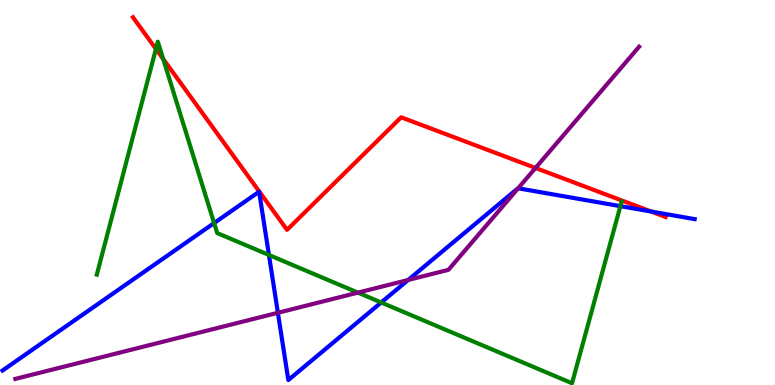[{'lines': ['blue', 'red'], 'intersections': [{'x': 8.4, 'y': 4.51}]}, {'lines': ['green', 'red'], 'intersections': [{'x': 2.01, 'y': 8.73}, {'x': 2.11, 'y': 8.47}]}, {'lines': ['purple', 'red'], 'intersections': [{'x': 6.91, 'y': 5.64}]}, {'lines': ['blue', 'green'], 'intersections': [{'x': 2.76, 'y': 4.21}, {'x': 3.47, 'y': 3.38}, {'x': 4.92, 'y': 2.14}, {'x': 8.01, 'y': 4.65}]}, {'lines': ['blue', 'purple'], 'intersections': [{'x': 3.59, 'y': 1.88}, {'x': 5.27, 'y': 2.73}, {'x': 6.69, 'y': 5.11}]}, {'lines': ['green', 'purple'], 'intersections': [{'x': 4.62, 'y': 2.4}]}]